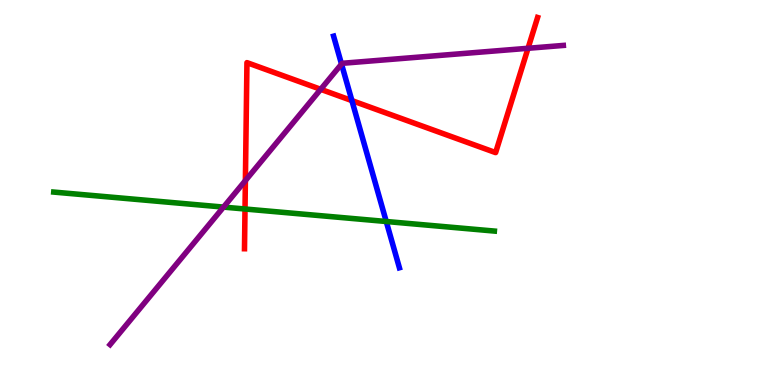[{'lines': ['blue', 'red'], 'intersections': [{'x': 4.54, 'y': 7.39}]}, {'lines': ['green', 'red'], 'intersections': [{'x': 3.16, 'y': 4.57}]}, {'lines': ['purple', 'red'], 'intersections': [{'x': 3.17, 'y': 5.31}, {'x': 4.14, 'y': 7.68}, {'x': 6.81, 'y': 8.75}]}, {'lines': ['blue', 'green'], 'intersections': [{'x': 4.98, 'y': 4.25}]}, {'lines': ['blue', 'purple'], 'intersections': [{'x': 4.41, 'y': 8.34}]}, {'lines': ['green', 'purple'], 'intersections': [{'x': 2.88, 'y': 4.62}]}]